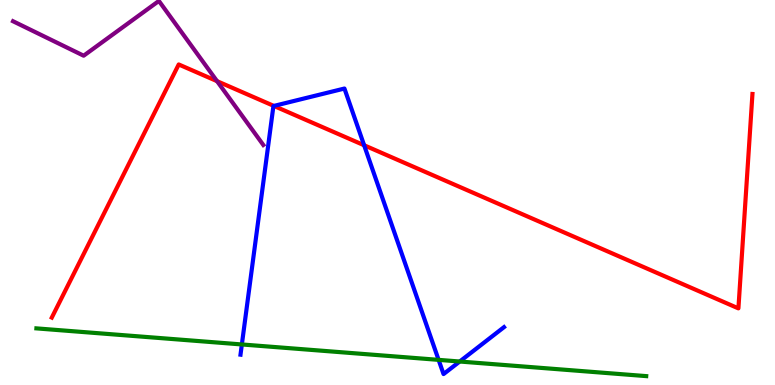[{'lines': ['blue', 'red'], 'intersections': [{'x': 3.53, 'y': 7.25}, {'x': 4.7, 'y': 6.23}]}, {'lines': ['green', 'red'], 'intersections': []}, {'lines': ['purple', 'red'], 'intersections': [{'x': 2.8, 'y': 7.89}]}, {'lines': ['blue', 'green'], 'intersections': [{'x': 3.12, 'y': 1.05}, {'x': 5.66, 'y': 0.653}, {'x': 5.93, 'y': 0.61}]}, {'lines': ['blue', 'purple'], 'intersections': []}, {'lines': ['green', 'purple'], 'intersections': []}]